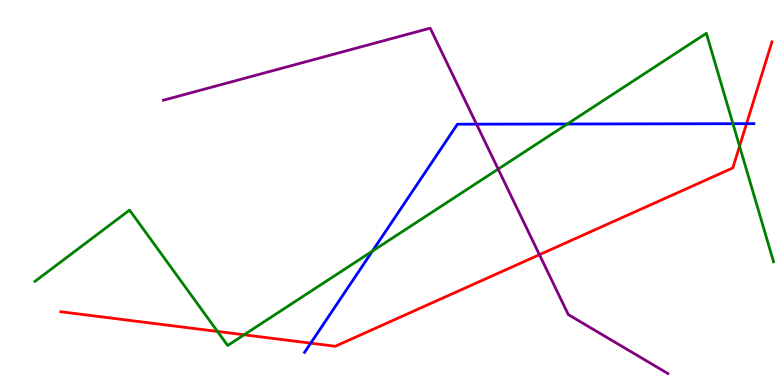[{'lines': ['blue', 'red'], 'intersections': [{'x': 4.01, 'y': 1.09}, {'x': 9.63, 'y': 6.79}]}, {'lines': ['green', 'red'], 'intersections': [{'x': 2.81, 'y': 1.39}, {'x': 3.15, 'y': 1.3}, {'x': 9.54, 'y': 6.2}]}, {'lines': ['purple', 'red'], 'intersections': [{'x': 6.96, 'y': 3.38}]}, {'lines': ['blue', 'green'], 'intersections': [{'x': 4.81, 'y': 3.48}, {'x': 7.32, 'y': 6.78}, {'x': 9.46, 'y': 6.79}]}, {'lines': ['blue', 'purple'], 'intersections': [{'x': 6.15, 'y': 6.77}]}, {'lines': ['green', 'purple'], 'intersections': [{'x': 6.43, 'y': 5.61}]}]